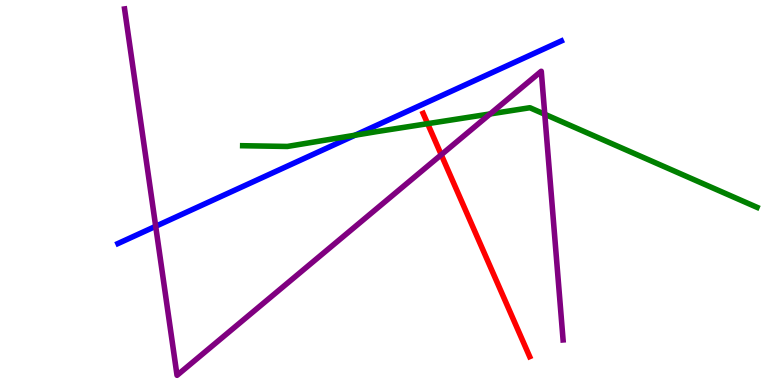[{'lines': ['blue', 'red'], 'intersections': []}, {'lines': ['green', 'red'], 'intersections': [{'x': 5.52, 'y': 6.79}]}, {'lines': ['purple', 'red'], 'intersections': [{'x': 5.69, 'y': 5.98}]}, {'lines': ['blue', 'green'], 'intersections': [{'x': 4.58, 'y': 6.49}]}, {'lines': ['blue', 'purple'], 'intersections': [{'x': 2.01, 'y': 4.12}]}, {'lines': ['green', 'purple'], 'intersections': [{'x': 6.32, 'y': 7.04}, {'x': 7.03, 'y': 7.03}]}]